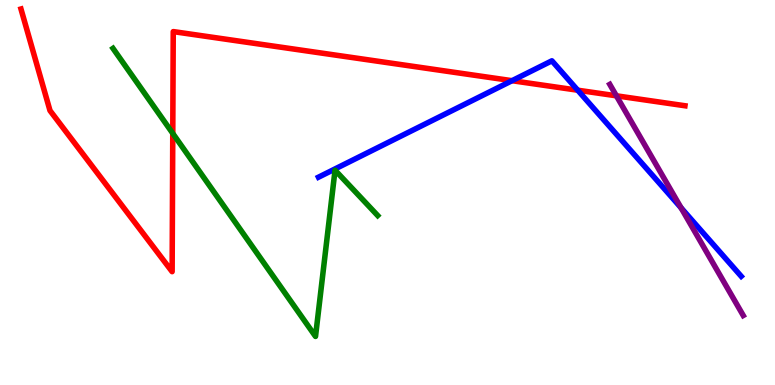[{'lines': ['blue', 'red'], 'intersections': [{'x': 6.61, 'y': 7.9}, {'x': 7.45, 'y': 7.66}]}, {'lines': ['green', 'red'], 'intersections': [{'x': 2.23, 'y': 6.53}]}, {'lines': ['purple', 'red'], 'intersections': [{'x': 7.95, 'y': 7.51}]}, {'lines': ['blue', 'green'], 'intersections': []}, {'lines': ['blue', 'purple'], 'intersections': [{'x': 8.79, 'y': 4.6}]}, {'lines': ['green', 'purple'], 'intersections': []}]